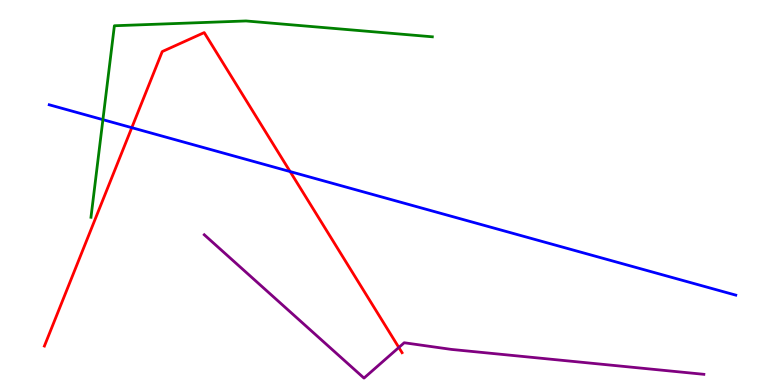[{'lines': ['blue', 'red'], 'intersections': [{'x': 1.7, 'y': 6.68}, {'x': 3.74, 'y': 5.54}]}, {'lines': ['green', 'red'], 'intersections': []}, {'lines': ['purple', 'red'], 'intersections': [{'x': 5.15, 'y': 0.975}]}, {'lines': ['blue', 'green'], 'intersections': [{'x': 1.33, 'y': 6.89}]}, {'lines': ['blue', 'purple'], 'intersections': []}, {'lines': ['green', 'purple'], 'intersections': []}]